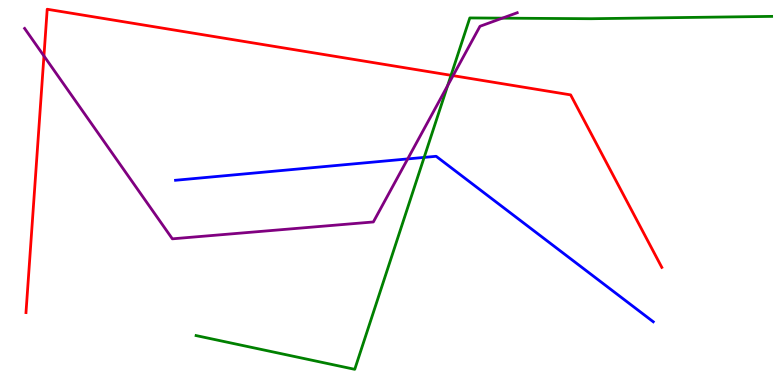[{'lines': ['blue', 'red'], 'intersections': []}, {'lines': ['green', 'red'], 'intersections': [{'x': 5.82, 'y': 8.04}]}, {'lines': ['purple', 'red'], 'intersections': [{'x': 0.567, 'y': 8.55}, {'x': 5.85, 'y': 8.04}]}, {'lines': ['blue', 'green'], 'intersections': [{'x': 5.47, 'y': 5.91}]}, {'lines': ['blue', 'purple'], 'intersections': [{'x': 5.26, 'y': 5.87}]}, {'lines': ['green', 'purple'], 'intersections': [{'x': 5.78, 'y': 7.78}, {'x': 6.48, 'y': 9.53}]}]